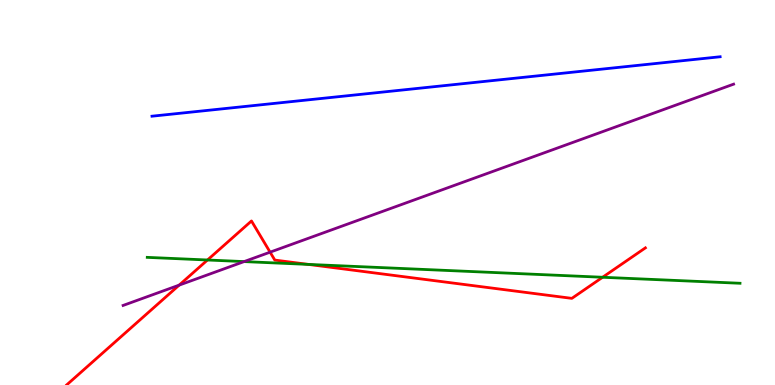[{'lines': ['blue', 'red'], 'intersections': []}, {'lines': ['green', 'red'], 'intersections': [{'x': 2.68, 'y': 3.25}, {'x': 3.98, 'y': 3.13}, {'x': 7.78, 'y': 2.8}]}, {'lines': ['purple', 'red'], 'intersections': [{'x': 2.31, 'y': 2.59}, {'x': 3.49, 'y': 3.45}]}, {'lines': ['blue', 'green'], 'intersections': []}, {'lines': ['blue', 'purple'], 'intersections': []}, {'lines': ['green', 'purple'], 'intersections': [{'x': 3.15, 'y': 3.21}]}]